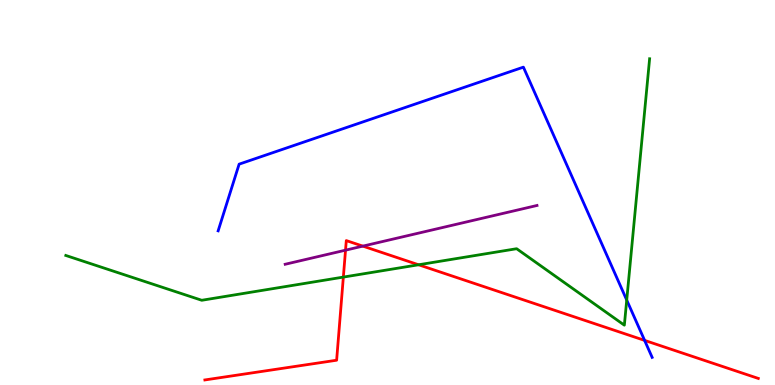[{'lines': ['blue', 'red'], 'intersections': [{'x': 8.32, 'y': 1.16}]}, {'lines': ['green', 'red'], 'intersections': [{'x': 4.43, 'y': 2.8}, {'x': 5.4, 'y': 3.12}]}, {'lines': ['purple', 'red'], 'intersections': [{'x': 4.46, 'y': 3.5}, {'x': 4.68, 'y': 3.61}]}, {'lines': ['blue', 'green'], 'intersections': [{'x': 8.09, 'y': 2.21}]}, {'lines': ['blue', 'purple'], 'intersections': []}, {'lines': ['green', 'purple'], 'intersections': []}]